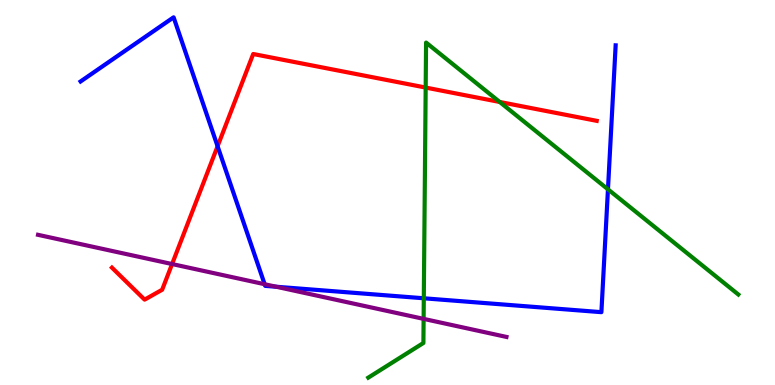[{'lines': ['blue', 'red'], 'intersections': [{'x': 2.81, 'y': 6.2}]}, {'lines': ['green', 'red'], 'intersections': [{'x': 5.49, 'y': 7.73}, {'x': 6.45, 'y': 7.35}]}, {'lines': ['purple', 'red'], 'intersections': [{'x': 2.22, 'y': 3.14}]}, {'lines': ['blue', 'green'], 'intersections': [{'x': 5.47, 'y': 2.25}, {'x': 7.84, 'y': 5.08}]}, {'lines': ['blue', 'purple'], 'intersections': [{'x': 3.41, 'y': 2.62}, {'x': 3.56, 'y': 2.55}]}, {'lines': ['green', 'purple'], 'intersections': [{'x': 5.47, 'y': 1.72}]}]